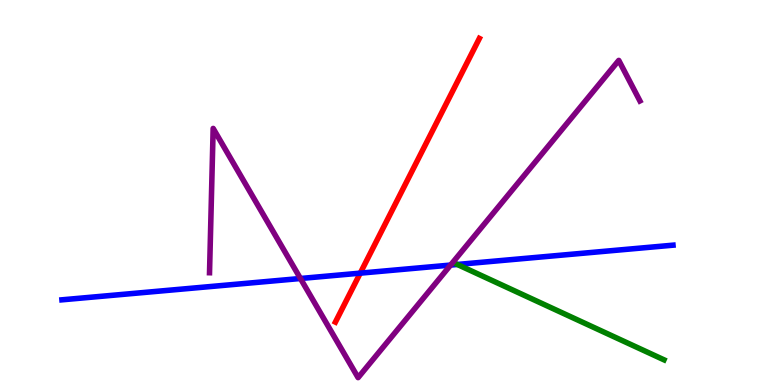[{'lines': ['blue', 'red'], 'intersections': [{'x': 4.65, 'y': 2.91}]}, {'lines': ['green', 'red'], 'intersections': []}, {'lines': ['purple', 'red'], 'intersections': []}, {'lines': ['blue', 'green'], 'intersections': [{'x': 5.9, 'y': 3.13}]}, {'lines': ['blue', 'purple'], 'intersections': [{'x': 3.88, 'y': 2.77}, {'x': 5.81, 'y': 3.12}]}, {'lines': ['green', 'purple'], 'intersections': []}]